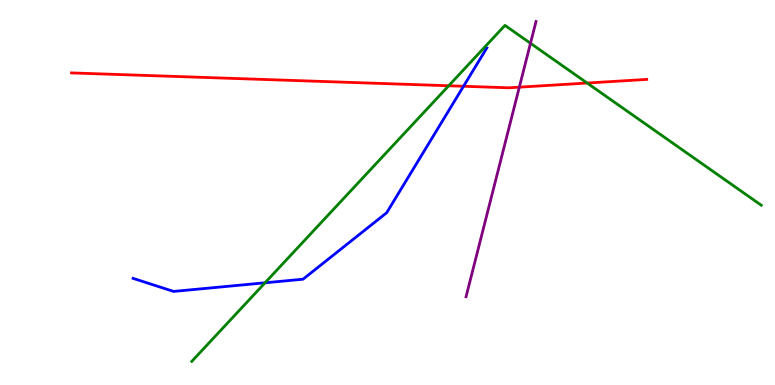[{'lines': ['blue', 'red'], 'intersections': [{'x': 5.98, 'y': 7.76}]}, {'lines': ['green', 'red'], 'intersections': [{'x': 5.79, 'y': 7.77}, {'x': 7.58, 'y': 7.84}]}, {'lines': ['purple', 'red'], 'intersections': [{'x': 6.7, 'y': 7.74}]}, {'lines': ['blue', 'green'], 'intersections': [{'x': 3.42, 'y': 2.65}]}, {'lines': ['blue', 'purple'], 'intersections': []}, {'lines': ['green', 'purple'], 'intersections': [{'x': 6.84, 'y': 8.88}]}]